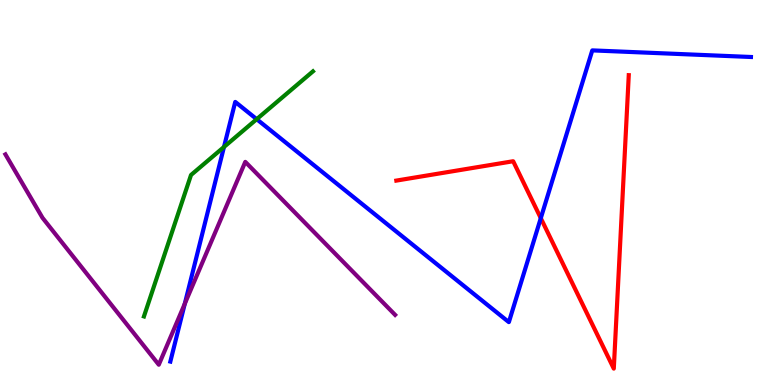[{'lines': ['blue', 'red'], 'intersections': [{'x': 6.98, 'y': 4.33}]}, {'lines': ['green', 'red'], 'intersections': []}, {'lines': ['purple', 'red'], 'intersections': []}, {'lines': ['blue', 'green'], 'intersections': [{'x': 2.89, 'y': 6.18}, {'x': 3.31, 'y': 6.9}]}, {'lines': ['blue', 'purple'], 'intersections': [{'x': 2.38, 'y': 2.11}]}, {'lines': ['green', 'purple'], 'intersections': []}]